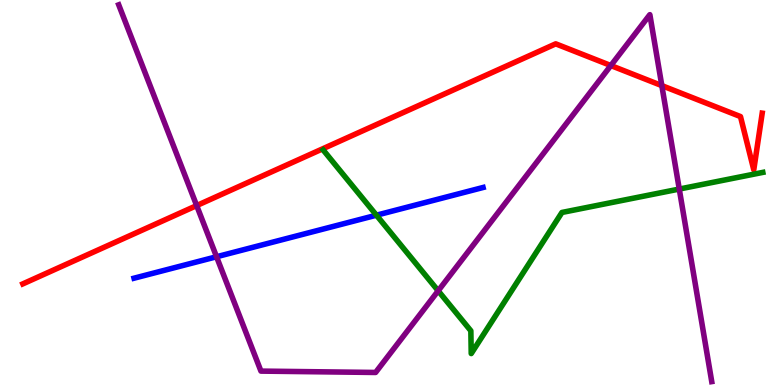[{'lines': ['blue', 'red'], 'intersections': []}, {'lines': ['green', 'red'], 'intersections': []}, {'lines': ['purple', 'red'], 'intersections': [{'x': 2.54, 'y': 4.66}, {'x': 7.88, 'y': 8.3}, {'x': 8.54, 'y': 7.78}]}, {'lines': ['blue', 'green'], 'intersections': [{'x': 4.86, 'y': 4.41}]}, {'lines': ['blue', 'purple'], 'intersections': [{'x': 2.79, 'y': 3.33}]}, {'lines': ['green', 'purple'], 'intersections': [{'x': 5.65, 'y': 2.45}, {'x': 8.76, 'y': 5.09}]}]